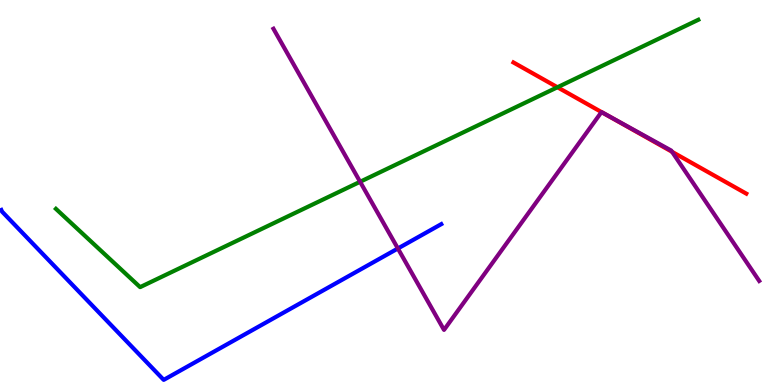[{'lines': ['blue', 'red'], 'intersections': []}, {'lines': ['green', 'red'], 'intersections': [{'x': 7.19, 'y': 7.73}]}, {'lines': ['purple', 'red'], 'intersections': [{'x': 7.76, 'y': 7.09}, {'x': 8.67, 'y': 6.06}]}, {'lines': ['blue', 'green'], 'intersections': []}, {'lines': ['blue', 'purple'], 'intersections': [{'x': 5.13, 'y': 3.55}]}, {'lines': ['green', 'purple'], 'intersections': [{'x': 4.65, 'y': 5.28}]}]